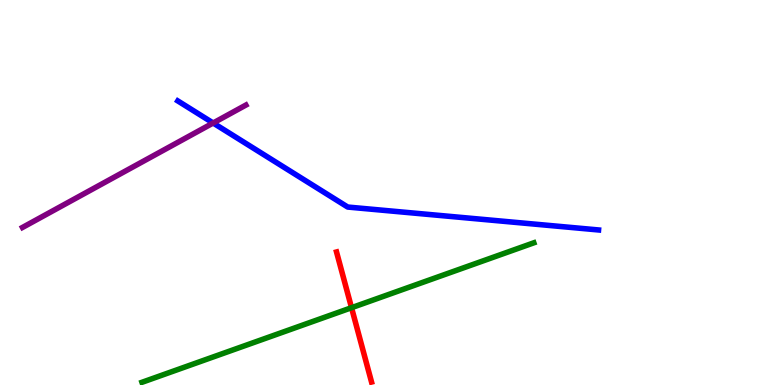[{'lines': ['blue', 'red'], 'intersections': []}, {'lines': ['green', 'red'], 'intersections': [{'x': 4.54, 'y': 2.01}]}, {'lines': ['purple', 'red'], 'intersections': []}, {'lines': ['blue', 'green'], 'intersections': []}, {'lines': ['blue', 'purple'], 'intersections': [{'x': 2.75, 'y': 6.81}]}, {'lines': ['green', 'purple'], 'intersections': []}]